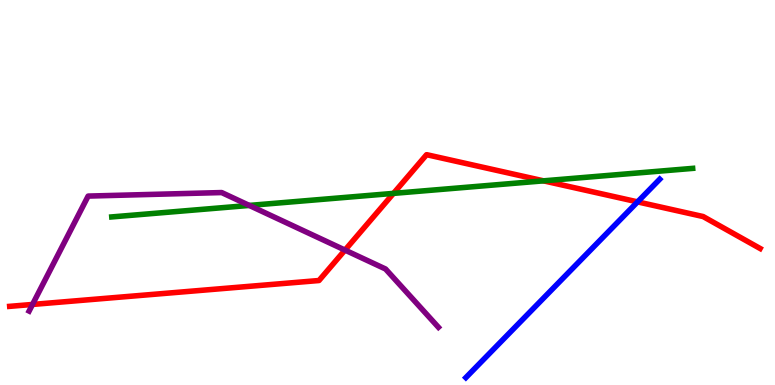[{'lines': ['blue', 'red'], 'intersections': [{'x': 8.23, 'y': 4.76}]}, {'lines': ['green', 'red'], 'intersections': [{'x': 5.08, 'y': 4.98}, {'x': 7.01, 'y': 5.3}]}, {'lines': ['purple', 'red'], 'intersections': [{'x': 0.42, 'y': 2.09}, {'x': 4.45, 'y': 3.5}]}, {'lines': ['blue', 'green'], 'intersections': []}, {'lines': ['blue', 'purple'], 'intersections': []}, {'lines': ['green', 'purple'], 'intersections': [{'x': 3.22, 'y': 4.66}]}]